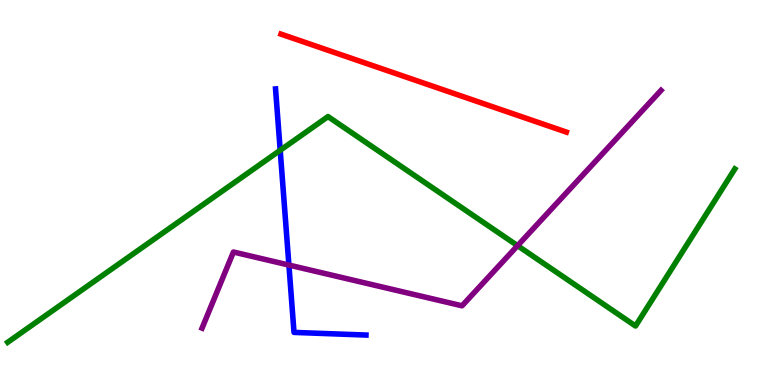[{'lines': ['blue', 'red'], 'intersections': []}, {'lines': ['green', 'red'], 'intersections': []}, {'lines': ['purple', 'red'], 'intersections': []}, {'lines': ['blue', 'green'], 'intersections': [{'x': 3.62, 'y': 6.1}]}, {'lines': ['blue', 'purple'], 'intersections': [{'x': 3.73, 'y': 3.12}]}, {'lines': ['green', 'purple'], 'intersections': [{'x': 6.68, 'y': 3.62}]}]